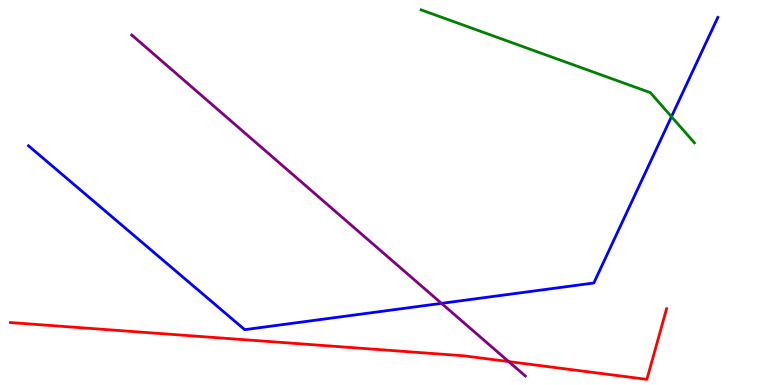[{'lines': ['blue', 'red'], 'intersections': []}, {'lines': ['green', 'red'], 'intersections': []}, {'lines': ['purple', 'red'], 'intersections': [{'x': 6.56, 'y': 0.608}]}, {'lines': ['blue', 'green'], 'intersections': [{'x': 8.66, 'y': 6.97}]}, {'lines': ['blue', 'purple'], 'intersections': [{'x': 5.7, 'y': 2.12}]}, {'lines': ['green', 'purple'], 'intersections': []}]